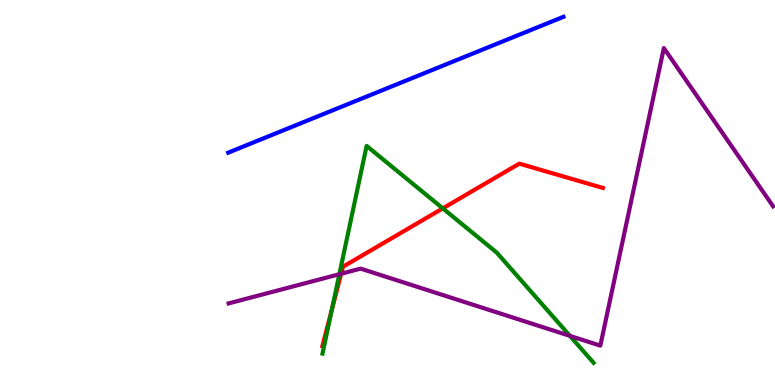[{'lines': ['blue', 'red'], 'intersections': []}, {'lines': ['green', 'red'], 'intersections': [{'x': 4.28, 'y': 1.96}, {'x': 5.71, 'y': 4.59}]}, {'lines': ['purple', 'red'], 'intersections': [{'x': 4.4, 'y': 2.89}]}, {'lines': ['blue', 'green'], 'intersections': []}, {'lines': ['blue', 'purple'], 'intersections': []}, {'lines': ['green', 'purple'], 'intersections': [{'x': 4.38, 'y': 2.88}, {'x': 7.35, 'y': 1.28}]}]